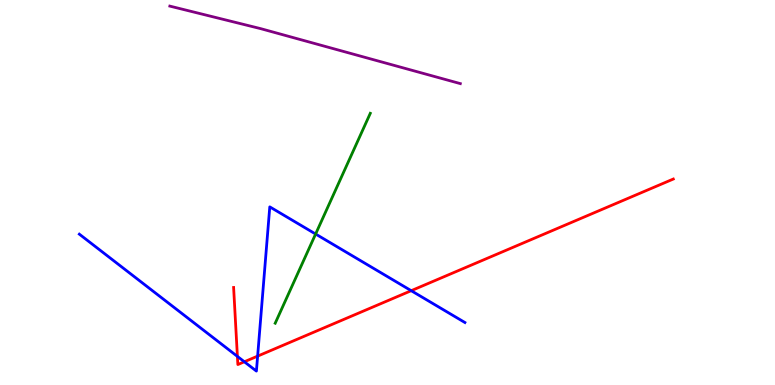[{'lines': ['blue', 'red'], 'intersections': [{'x': 3.06, 'y': 0.743}, {'x': 3.15, 'y': 0.603}, {'x': 3.32, 'y': 0.75}, {'x': 5.31, 'y': 2.45}]}, {'lines': ['green', 'red'], 'intersections': []}, {'lines': ['purple', 'red'], 'intersections': []}, {'lines': ['blue', 'green'], 'intersections': [{'x': 4.07, 'y': 3.92}]}, {'lines': ['blue', 'purple'], 'intersections': []}, {'lines': ['green', 'purple'], 'intersections': []}]